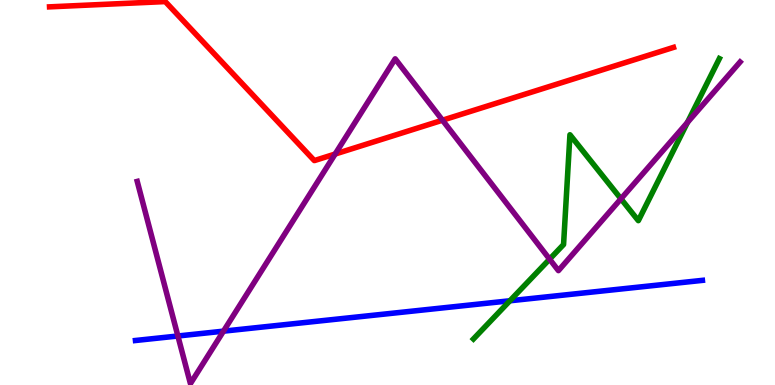[{'lines': ['blue', 'red'], 'intersections': []}, {'lines': ['green', 'red'], 'intersections': []}, {'lines': ['purple', 'red'], 'intersections': [{'x': 4.32, 'y': 6.0}, {'x': 5.71, 'y': 6.88}]}, {'lines': ['blue', 'green'], 'intersections': [{'x': 6.58, 'y': 2.19}]}, {'lines': ['blue', 'purple'], 'intersections': [{'x': 2.3, 'y': 1.27}, {'x': 2.88, 'y': 1.4}]}, {'lines': ['green', 'purple'], 'intersections': [{'x': 7.09, 'y': 3.27}, {'x': 8.01, 'y': 4.84}, {'x': 8.87, 'y': 6.82}]}]